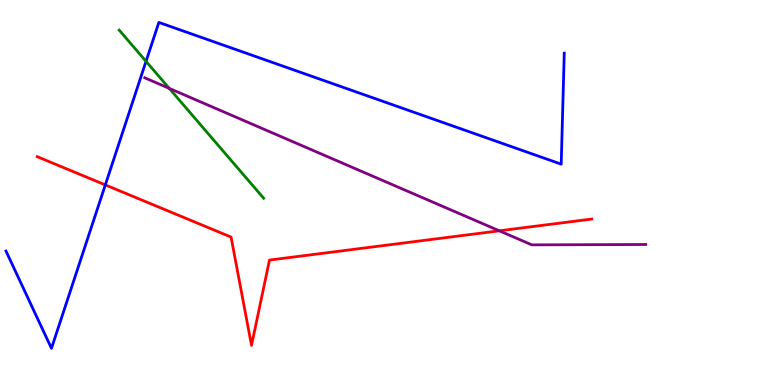[{'lines': ['blue', 'red'], 'intersections': [{'x': 1.36, 'y': 5.2}]}, {'lines': ['green', 'red'], 'intersections': []}, {'lines': ['purple', 'red'], 'intersections': [{'x': 6.44, 'y': 4.0}]}, {'lines': ['blue', 'green'], 'intersections': [{'x': 1.88, 'y': 8.41}]}, {'lines': ['blue', 'purple'], 'intersections': []}, {'lines': ['green', 'purple'], 'intersections': [{'x': 2.18, 'y': 7.7}]}]